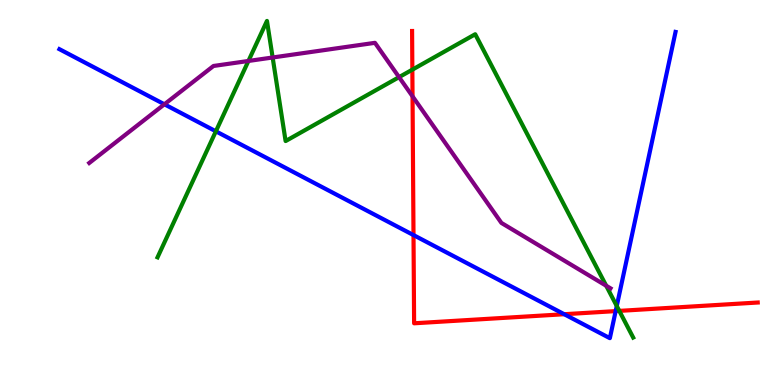[{'lines': ['blue', 'red'], 'intersections': [{'x': 5.34, 'y': 3.89}, {'x': 7.28, 'y': 1.84}, {'x': 7.94, 'y': 1.92}]}, {'lines': ['green', 'red'], 'intersections': [{'x': 5.32, 'y': 8.19}, {'x': 7.99, 'y': 1.92}]}, {'lines': ['purple', 'red'], 'intersections': [{'x': 5.32, 'y': 7.5}]}, {'lines': ['blue', 'green'], 'intersections': [{'x': 2.79, 'y': 6.59}, {'x': 7.96, 'y': 2.05}]}, {'lines': ['blue', 'purple'], 'intersections': [{'x': 2.12, 'y': 7.29}]}, {'lines': ['green', 'purple'], 'intersections': [{'x': 3.21, 'y': 8.42}, {'x': 3.52, 'y': 8.51}, {'x': 5.15, 'y': 8.0}, {'x': 7.82, 'y': 2.58}]}]